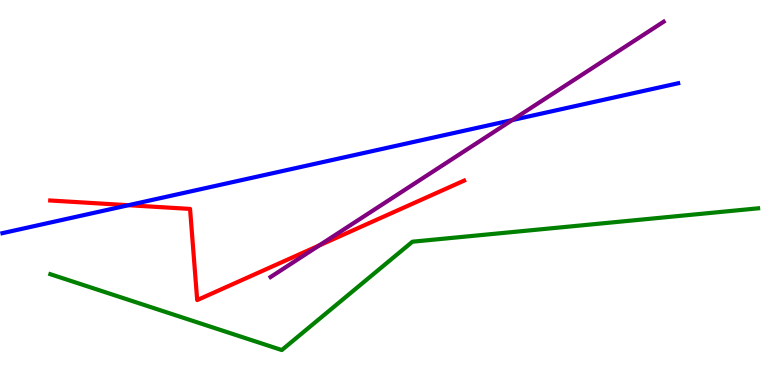[{'lines': ['blue', 'red'], 'intersections': [{'x': 1.66, 'y': 4.67}]}, {'lines': ['green', 'red'], 'intersections': []}, {'lines': ['purple', 'red'], 'intersections': [{'x': 4.12, 'y': 3.62}]}, {'lines': ['blue', 'green'], 'intersections': []}, {'lines': ['blue', 'purple'], 'intersections': [{'x': 6.61, 'y': 6.88}]}, {'lines': ['green', 'purple'], 'intersections': []}]